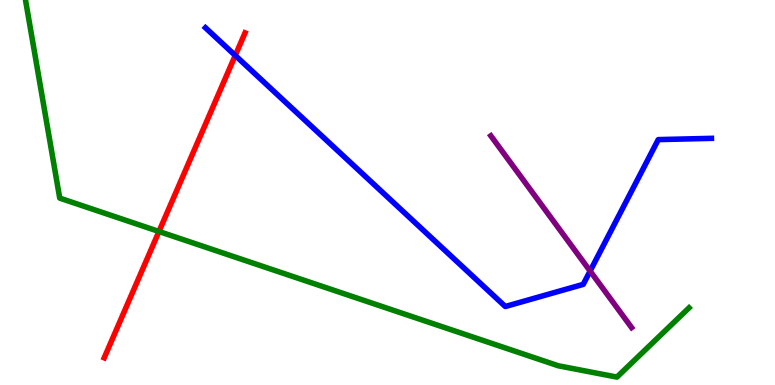[{'lines': ['blue', 'red'], 'intersections': [{'x': 3.04, 'y': 8.56}]}, {'lines': ['green', 'red'], 'intersections': [{'x': 2.05, 'y': 3.99}]}, {'lines': ['purple', 'red'], 'intersections': []}, {'lines': ['blue', 'green'], 'intersections': []}, {'lines': ['blue', 'purple'], 'intersections': [{'x': 7.61, 'y': 2.96}]}, {'lines': ['green', 'purple'], 'intersections': []}]